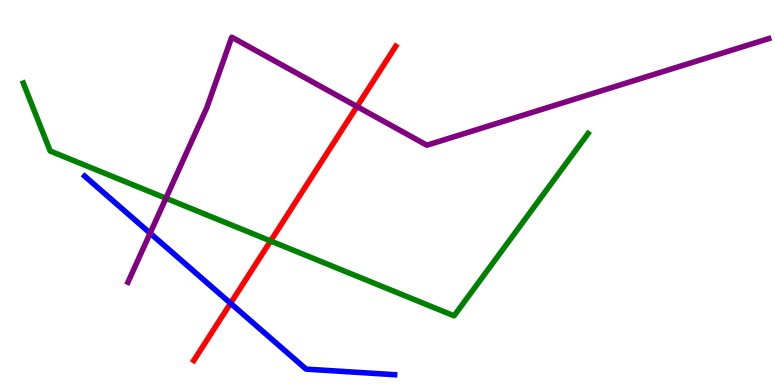[{'lines': ['blue', 'red'], 'intersections': [{'x': 2.97, 'y': 2.12}]}, {'lines': ['green', 'red'], 'intersections': [{'x': 3.49, 'y': 3.74}]}, {'lines': ['purple', 'red'], 'intersections': [{'x': 4.61, 'y': 7.23}]}, {'lines': ['blue', 'green'], 'intersections': []}, {'lines': ['blue', 'purple'], 'intersections': [{'x': 1.94, 'y': 3.94}]}, {'lines': ['green', 'purple'], 'intersections': [{'x': 2.14, 'y': 4.85}]}]